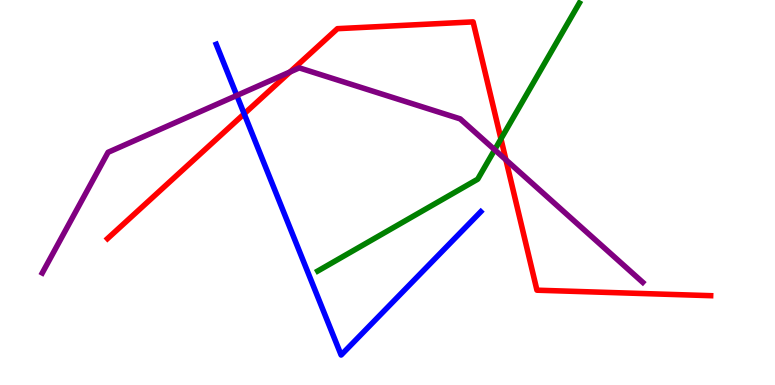[{'lines': ['blue', 'red'], 'intersections': [{'x': 3.15, 'y': 7.04}]}, {'lines': ['green', 'red'], 'intersections': [{'x': 6.46, 'y': 6.39}]}, {'lines': ['purple', 'red'], 'intersections': [{'x': 3.74, 'y': 8.13}, {'x': 6.53, 'y': 5.85}]}, {'lines': ['blue', 'green'], 'intersections': []}, {'lines': ['blue', 'purple'], 'intersections': [{'x': 3.06, 'y': 7.52}]}, {'lines': ['green', 'purple'], 'intersections': [{'x': 6.38, 'y': 6.11}]}]